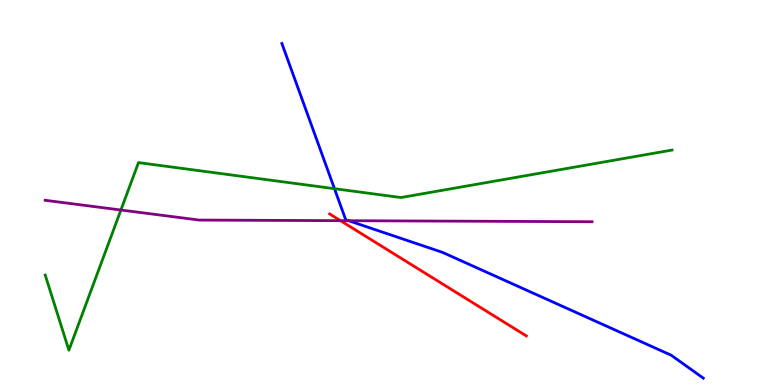[{'lines': ['blue', 'red'], 'intersections': []}, {'lines': ['green', 'red'], 'intersections': []}, {'lines': ['purple', 'red'], 'intersections': [{'x': 4.39, 'y': 4.27}]}, {'lines': ['blue', 'green'], 'intersections': [{'x': 4.32, 'y': 5.1}]}, {'lines': ['blue', 'purple'], 'intersections': [{'x': 4.5, 'y': 4.27}]}, {'lines': ['green', 'purple'], 'intersections': [{'x': 1.56, 'y': 4.55}]}]